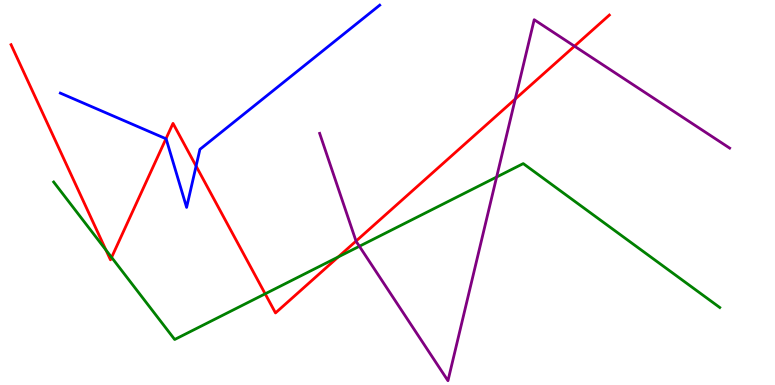[{'lines': ['blue', 'red'], 'intersections': [{'x': 2.14, 'y': 6.4}, {'x': 2.53, 'y': 5.69}]}, {'lines': ['green', 'red'], 'intersections': [{'x': 1.37, 'y': 3.51}, {'x': 1.44, 'y': 3.31}, {'x': 3.42, 'y': 2.37}, {'x': 4.36, 'y': 3.33}]}, {'lines': ['purple', 'red'], 'intersections': [{'x': 4.59, 'y': 3.74}, {'x': 6.65, 'y': 7.43}, {'x': 7.41, 'y': 8.8}]}, {'lines': ['blue', 'green'], 'intersections': []}, {'lines': ['blue', 'purple'], 'intersections': []}, {'lines': ['green', 'purple'], 'intersections': [{'x': 4.64, 'y': 3.6}, {'x': 6.41, 'y': 5.4}]}]